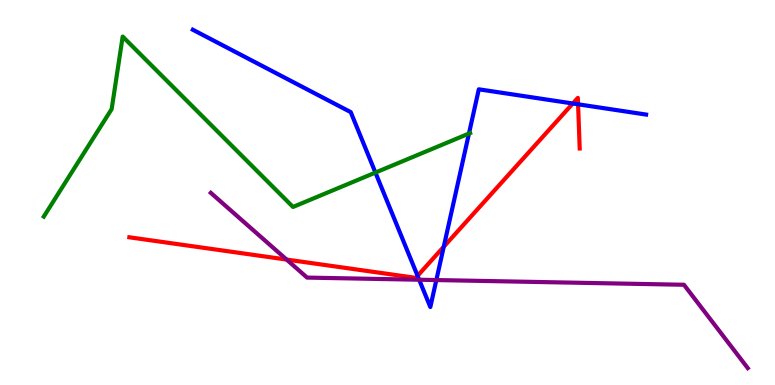[{'lines': ['blue', 'red'], 'intersections': [{'x': 5.39, 'y': 2.84}, {'x': 5.73, 'y': 3.59}, {'x': 7.39, 'y': 7.31}, {'x': 7.46, 'y': 7.29}]}, {'lines': ['green', 'red'], 'intersections': []}, {'lines': ['purple', 'red'], 'intersections': [{'x': 3.7, 'y': 3.26}]}, {'lines': ['blue', 'green'], 'intersections': [{'x': 4.84, 'y': 5.52}, {'x': 6.05, 'y': 6.53}]}, {'lines': ['blue', 'purple'], 'intersections': [{'x': 5.41, 'y': 2.73}, {'x': 5.63, 'y': 2.73}]}, {'lines': ['green', 'purple'], 'intersections': []}]